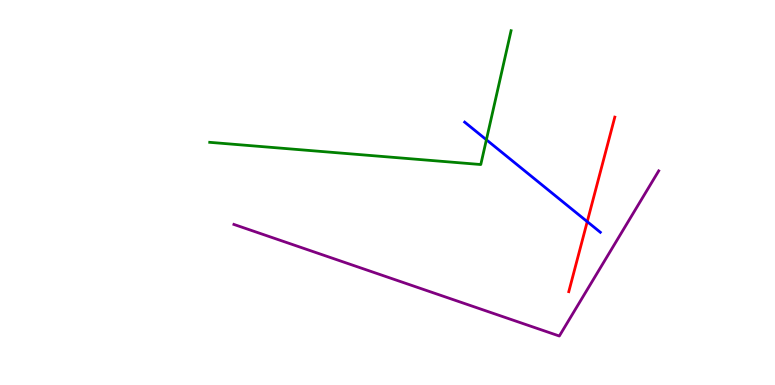[{'lines': ['blue', 'red'], 'intersections': [{'x': 7.58, 'y': 4.24}]}, {'lines': ['green', 'red'], 'intersections': []}, {'lines': ['purple', 'red'], 'intersections': []}, {'lines': ['blue', 'green'], 'intersections': [{'x': 6.28, 'y': 6.37}]}, {'lines': ['blue', 'purple'], 'intersections': []}, {'lines': ['green', 'purple'], 'intersections': []}]